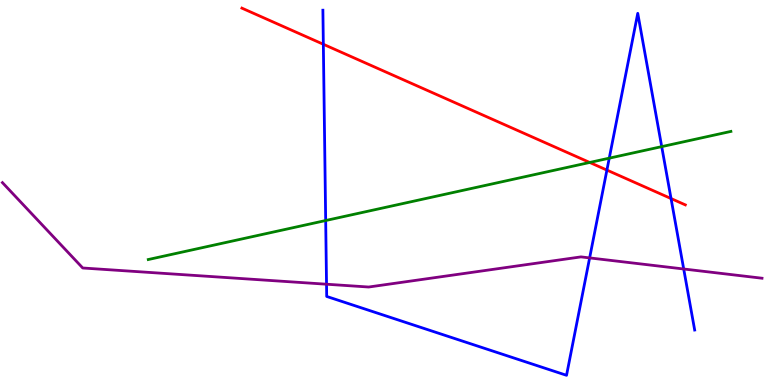[{'lines': ['blue', 'red'], 'intersections': [{'x': 4.17, 'y': 8.85}, {'x': 7.83, 'y': 5.58}, {'x': 8.66, 'y': 4.84}]}, {'lines': ['green', 'red'], 'intersections': [{'x': 7.61, 'y': 5.78}]}, {'lines': ['purple', 'red'], 'intersections': []}, {'lines': ['blue', 'green'], 'intersections': [{'x': 4.2, 'y': 4.27}, {'x': 7.86, 'y': 5.89}, {'x': 8.54, 'y': 6.19}]}, {'lines': ['blue', 'purple'], 'intersections': [{'x': 4.21, 'y': 2.62}, {'x': 7.61, 'y': 3.3}, {'x': 8.82, 'y': 3.01}]}, {'lines': ['green', 'purple'], 'intersections': []}]